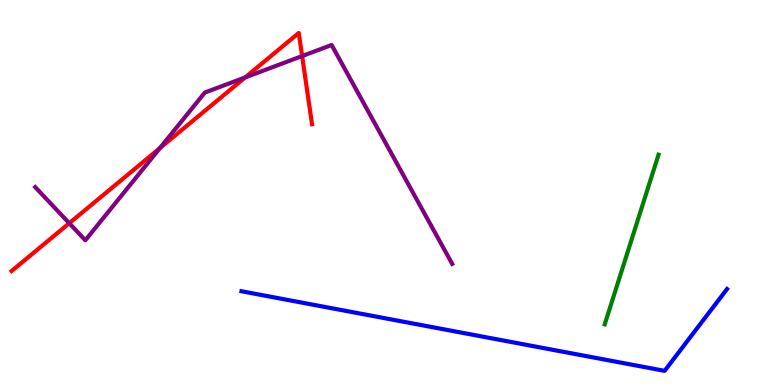[{'lines': ['blue', 'red'], 'intersections': []}, {'lines': ['green', 'red'], 'intersections': []}, {'lines': ['purple', 'red'], 'intersections': [{'x': 0.894, 'y': 4.2}, {'x': 2.06, 'y': 6.15}, {'x': 3.16, 'y': 7.99}, {'x': 3.9, 'y': 8.54}]}, {'lines': ['blue', 'green'], 'intersections': []}, {'lines': ['blue', 'purple'], 'intersections': []}, {'lines': ['green', 'purple'], 'intersections': []}]